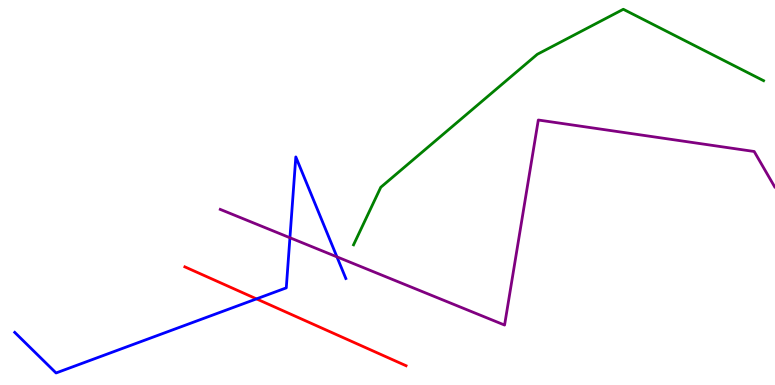[{'lines': ['blue', 'red'], 'intersections': [{'x': 3.31, 'y': 2.24}]}, {'lines': ['green', 'red'], 'intersections': []}, {'lines': ['purple', 'red'], 'intersections': []}, {'lines': ['blue', 'green'], 'intersections': []}, {'lines': ['blue', 'purple'], 'intersections': [{'x': 3.74, 'y': 3.83}, {'x': 4.35, 'y': 3.33}]}, {'lines': ['green', 'purple'], 'intersections': []}]